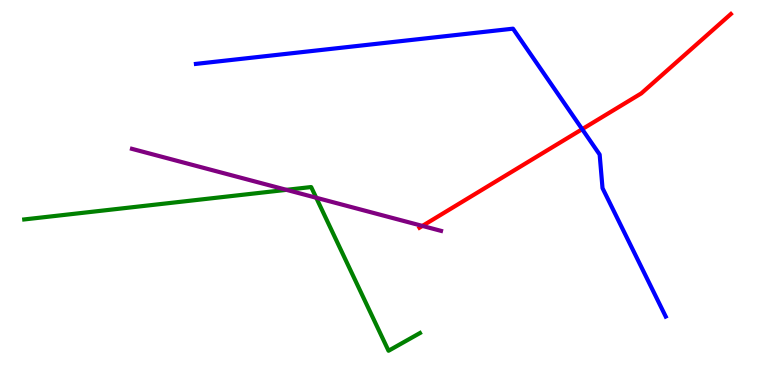[{'lines': ['blue', 'red'], 'intersections': [{'x': 7.51, 'y': 6.64}]}, {'lines': ['green', 'red'], 'intersections': []}, {'lines': ['purple', 'red'], 'intersections': [{'x': 5.45, 'y': 4.13}]}, {'lines': ['blue', 'green'], 'intersections': []}, {'lines': ['blue', 'purple'], 'intersections': []}, {'lines': ['green', 'purple'], 'intersections': [{'x': 3.7, 'y': 5.07}, {'x': 4.08, 'y': 4.86}]}]